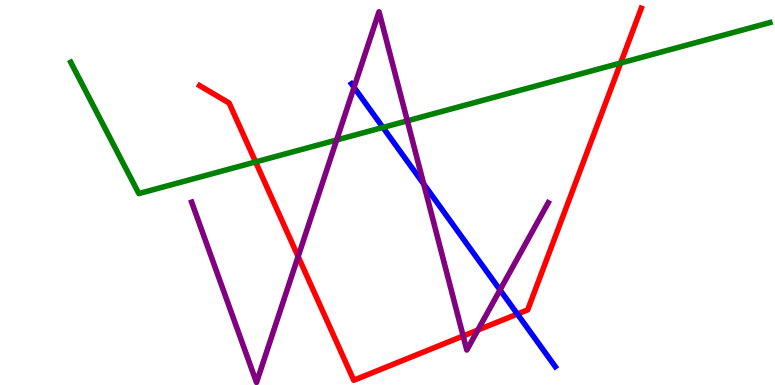[{'lines': ['blue', 'red'], 'intersections': [{'x': 6.68, 'y': 1.84}]}, {'lines': ['green', 'red'], 'intersections': [{'x': 3.3, 'y': 5.79}, {'x': 8.01, 'y': 8.36}]}, {'lines': ['purple', 'red'], 'intersections': [{'x': 3.85, 'y': 3.34}, {'x': 5.98, 'y': 1.27}, {'x': 6.17, 'y': 1.43}]}, {'lines': ['blue', 'green'], 'intersections': [{'x': 4.94, 'y': 6.69}]}, {'lines': ['blue', 'purple'], 'intersections': [{'x': 4.57, 'y': 7.73}, {'x': 5.47, 'y': 5.22}, {'x': 6.45, 'y': 2.47}]}, {'lines': ['green', 'purple'], 'intersections': [{'x': 4.34, 'y': 6.36}, {'x': 5.26, 'y': 6.86}]}]